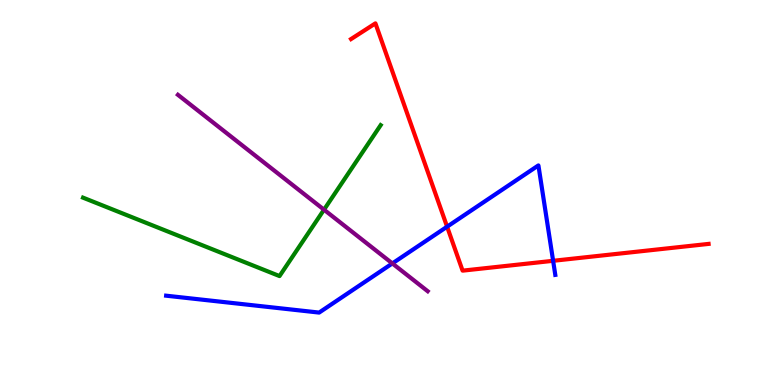[{'lines': ['blue', 'red'], 'intersections': [{'x': 5.77, 'y': 4.11}, {'x': 7.14, 'y': 3.23}]}, {'lines': ['green', 'red'], 'intersections': []}, {'lines': ['purple', 'red'], 'intersections': []}, {'lines': ['blue', 'green'], 'intersections': []}, {'lines': ['blue', 'purple'], 'intersections': [{'x': 5.06, 'y': 3.16}]}, {'lines': ['green', 'purple'], 'intersections': [{'x': 4.18, 'y': 4.55}]}]